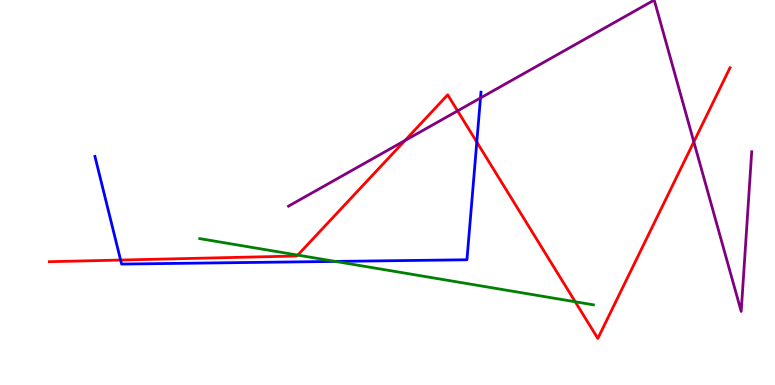[{'lines': ['blue', 'red'], 'intersections': [{'x': 1.56, 'y': 3.25}, {'x': 6.15, 'y': 6.31}]}, {'lines': ['green', 'red'], 'intersections': [{'x': 3.84, 'y': 3.37}, {'x': 7.42, 'y': 2.16}]}, {'lines': ['purple', 'red'], 'intersections': [{'x': 5.23, 'y': 6.35}, {'x': 5.9, 'y': 7.12}, {'x': 8.95, 'y': 6.32}]}, {'lines': ['blue', 'green'], 'intersections': [{'x': 4.33, 'y': 3.21}]}, {'lines': ['blue', 'purple'], 'intersections': [{'x': 6.2, 'y': 7.46}]}, {'lines': ['green', 'purple'], 'intersections': []}]